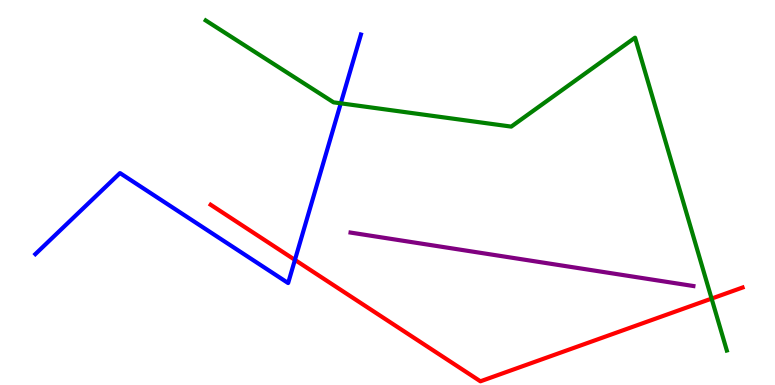[{'lines': ['blue', 'red'], 'intersections': [{'x': 3.81, 'y': 3.25}]}, {'lines': ['green', 'red'], 'intersections': [{'x': 9.18, 'y': 2.24}]}, {'lines': ['purple', 'red'], 'intersections': []}, {'lines': ['blue', 'green'], 'intersections': [{'x': 4.4, 'y': 7.32}]}, {'lines': ['blue', 'purple'], 'intersections': []}, {'lines': ['green', 'purple'], 'intersections': []}]